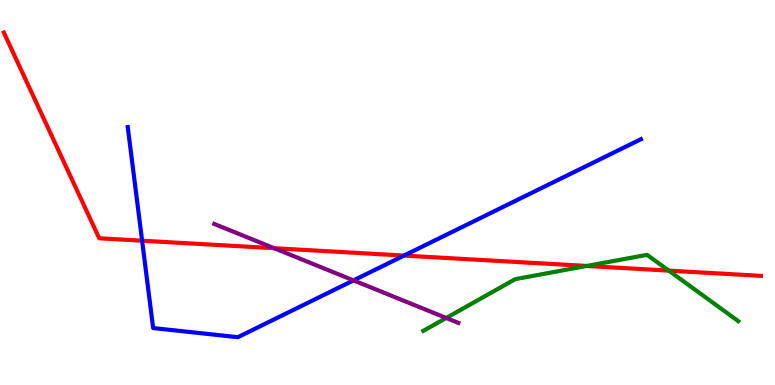[{'lines': ['blue', 'red'], 'intersections': [{'x': 1.83, 'y': 3.75}, {'x': 5.21, 'y': 3.36}]}, {'lines': ['green', 'red'], 'intersections': [{'x': 7.57, 'y': 3.09}, {'x': 8.63, 'y': 2.97}]}, {'lines': ['purple', 'red'], 'intersections': [{'x': 3.54, 'y': 3.55}]}, {'lines': ['blue', 'green'], 'intersections': []}, {'lines': ['blue', 'purple'], 'intersections': [{'x': 4.56, 'y': 2.72}]}, {'lines': ['green', 'purple'], 'intersections': [{'x': 5.76, 'y': 1.74}]}]